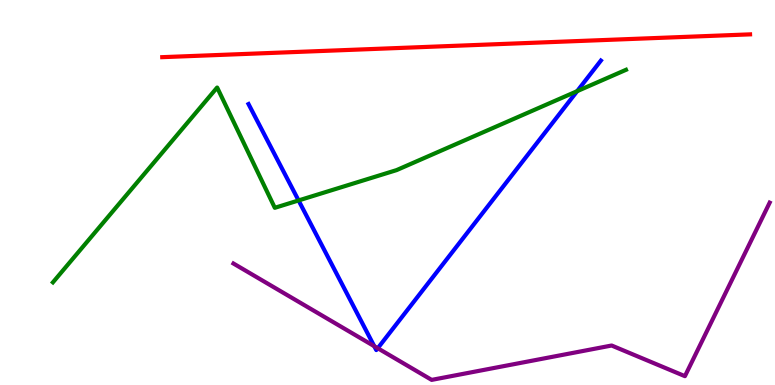[{'lines': ['blue', 'red'], 'intersections': []}, {'lines': ['green', 'red'], 'intersections': []}, {'lines': ['purple', 'red'], 'intersections': []}, {'lines': ['blue', 'green'], 'intersections': [{'x': 3.85, 'y': 4.79}, {'x': 7.45, 'y': 7.63}]}, {'lines': ['blue', 'purple'], 'intersections': [{'x': 4.83, 'y': 1.01}, {'x': 4.87, 'y': 0.955}]}, {'lines': ['green', 'purple'], 'intersections': []}]